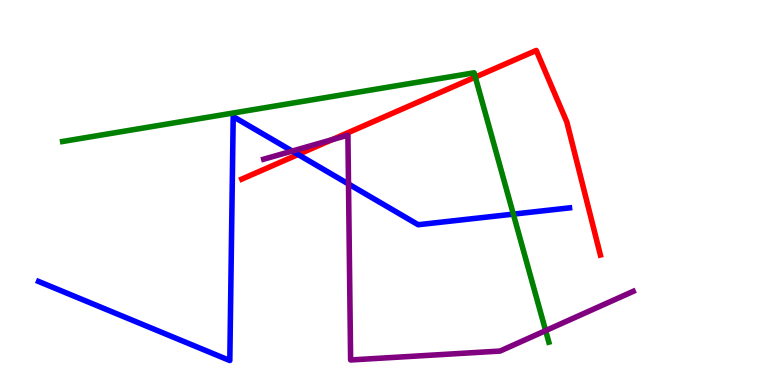[{'lines': ['blue', 'red'], 'intersections': [{'x': 3.85, 'y': 5.99}]}, {'lines': ['green', 'red'], 'intersections': [{'x': 6.13, 'y': 8.0}]}, {'lines': ['purple', 'red'], 'intersections': [{'x': 4.28, 'y': 6.37}]}, {'lines': ['blue', 'green'], 'intersections': [{'x': 6.62, 'y': 4.44}]}, {'lines': ['blue', 'purple'], 'intersections': [{'x': 3.77, 'y': 6.08}, {'x': 4.5, 'y': 5.22}]}, {'lines': ['green', 'purple'], 'intersections': [{'x': 7.04, 'y': 1.41}]}]